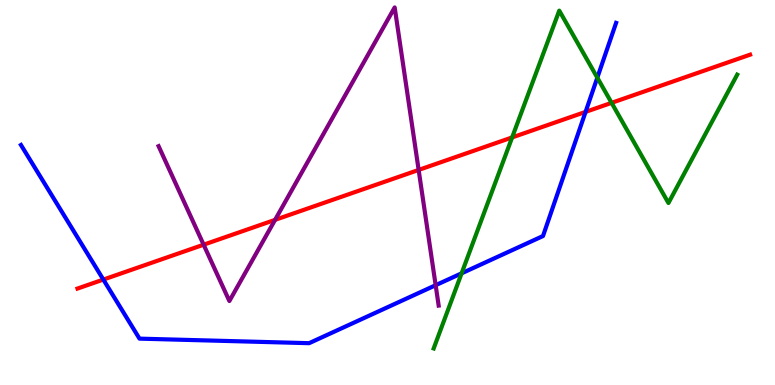[{'lines': ['blue', 'red'], 'intersections': [{'x': 1.33, 'y': 2.74}, {'x': 7.56, 'y': 7.09}]}, {'lines': ['green', 'red'], 'intersections': [{'x': 6.61, 'y': 6.43}, {'x': 7.89, 'y': 7.33}]}, {'lines': ['purple', 'red'], 'intersections': [{'x': 2.63, 'y': 3.64}, {'x': 3.55, 'y': 4.29}, {'x': 5.4, 'y': 5.59}]}, {'lines': ['blue', 'green'], 'intersections': [{'x': 5.96, 'y': 2.9}, {'x': 7.71, 'y': 7.98}]}, {'lines': ['blue', 'purple'], 'intersections': [{'x': 5.62, 'y': 2.59}]}, {'lines': ['green', 'purple'], 'intersections': []}]